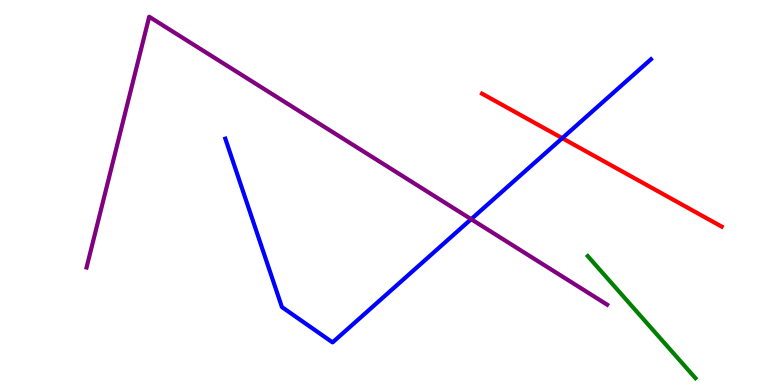[{'lines': ['blue', 'red'], 'intersections': [{'x': 7.25, 'y': 6.41}]}, {'lines': ['green', 'red'], 'intersections': []}, {'lines': ['purple', 'red'], 'intersections': []}, {'lines': ['blue', 'green'], 'intersections': []}, {'lines': ['blue', 'purple'], 'intersections': [{'x': 6.08, 'y': 4.31}]}, {'lines': ['green', 'purple'], 'intersections': []}]